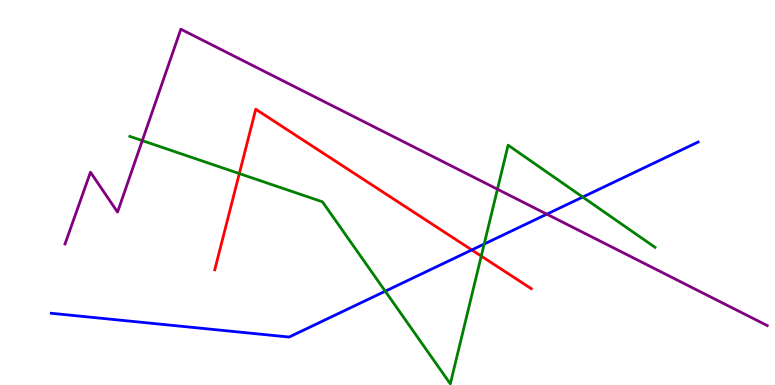[{'lines': ['blue', 'red'], 'intersections': [{'x': 6.09, 'y': 3.51}]}, {'lines': ['green', 'red'], 'intersections': [{'x': 3.09, 'y': 5.49}, {'x': 6.21, 'y': 3.35}]}, {'lines': ['purple', 'red'], 'intersections': []}, {'lines': ['blue', 'green'], 'intersections': [{'x': 4.97, 'y': 2.44}, {'x': 6.25, 'y': 3.66}, {'x': 7.52, 'y': 4.88}]}, {'lines': ['blue', 'purple'], 'intersections': [{'x': 7.06, 'y': 4.44}]}, {'lines': ['green', 'purple'], 'intersections': [{'x': 1.84, 'y': 6.35}, {'x': 6.42, 'y': 5.09}]}]